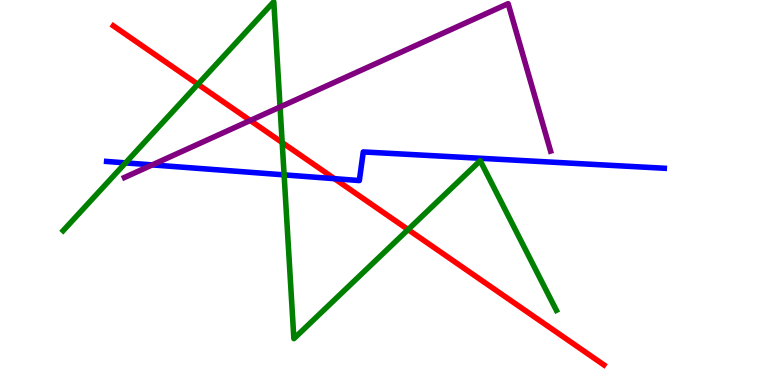[{'lines': ['blue', 'red'], 'intersections': [{'x': 4.32, 'y': 5.36}]}, {'lines': ['green', 'red'], 'intersections': [{'x': 2.55, 'y': 7.81}, {'x': 3.64, 'y': 6.3}, {'x': 5.27, 'y': 4.04}]}, {'lines': ['purple', 'red'], 'intersections': [{'x': 3.23, 'y': 6.87}]}, {'lines': ['blue', 'green'], 'intersections': [{'x': 1.62, 'y': 5.77}, {'x': 3.67, 'y': 5.46}]}, {'lines': ['blue', 'purple'], 'intersections': [{'x': 1.96, 'y': 5.72}]}, {'lines': ['green', 'purple'], 'intersections': [{'x': 3.61, 'y': 7.22}]}]